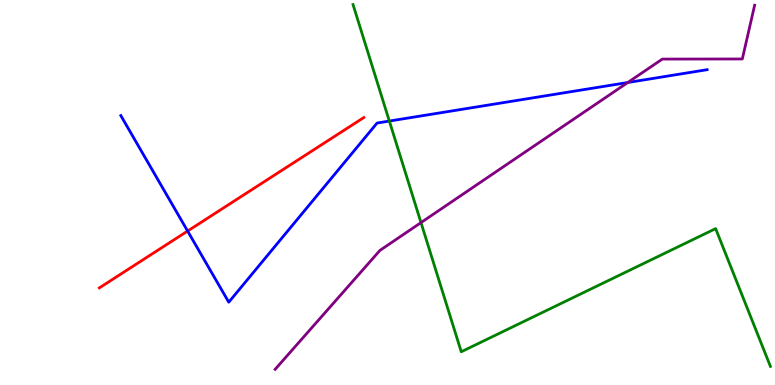[{'lines': ['blue', 'red'], 'intersections': [{'x': 2.42, 'y': 4.0}]}, {'lines': ['green', 'red'], 'intersections': []}, {'lines': ['purple', 'red'], 'intersections': []}, {'lines': ['blue', 'green'], 'intersections': [{'x': 5.02, 'y': 6.86}]}, {'lines': ['blue', 'purple'], 'intersections': [{'x': 8.1, 'y': 7.86}]}, {'lines': ['green', 'purple'], 'intersections': [{'x': 5.43, 'y': 4.22}]}]